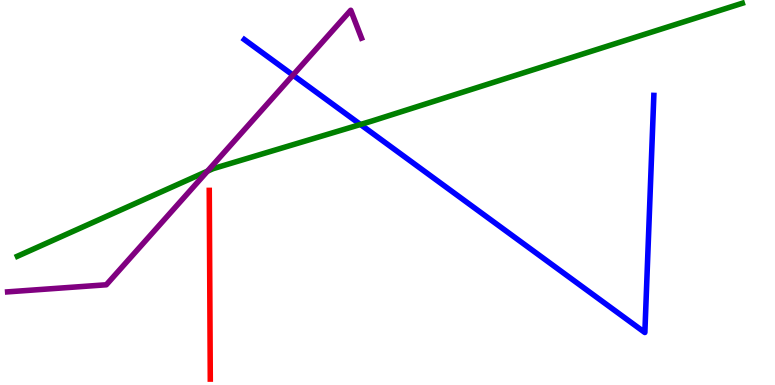[{'lines': ['blue', 'red'], 'intersections': []}, {'lines': ['green', 'red'], 'intersections': []}, {'lines': ['purple', 'red'], 'intersections': []}, {'lines': ['blue', 'green'], 'intersections': [{'x': 4.65, 'y': 6.77}]}, {'lines': ['blue', 'purple'], 'intersections': [{'x': 3.78, 'y': 8.05}]}, {'lines': ['green', 'purple'], 'intersections': [{'x': 2.68, 'y': 5.55}]}]